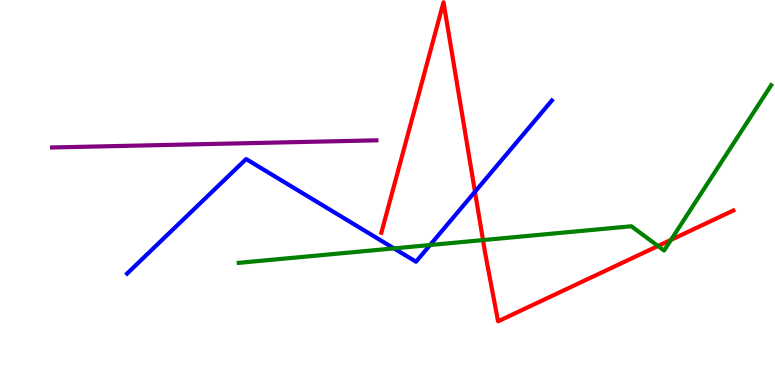[{'lines': ['blue', 'red'], 'intersections': [{'x': 6.13, 'y': 5.02}]}, {'lines': ['green', 'red'], 'intersections': [{'x': 6.23, 'y': 3.76}, {'x': 8.49, 'y': 3.61}, {'x': 8.66, 'y': 3.77}]}, {'lines': ['purple', 'red'], 'intersections': []}, {'lines': ['blue', 'green'], 'intersections': [{'x': 5.08, 'y': 3.55}, {'x': 5.55, 'y': 3.64}]}, {'lines': ['blue', 'purple'], 'intersections': []}, {'lines': ['green', 'purple'], 'intersections': []}]